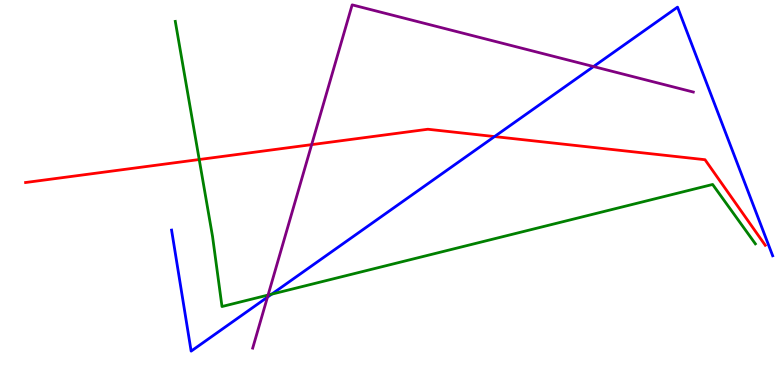[{'lines': ['blue', 'red'], 'intersections': [{'x': 6.38, 'y': 6.45}]}, {'lines': ['green', 'red'], 'intersections': [{'x': 2.57, 'y': 5.86}]}, {'lines': ['purple', 'red'], 'intersections': [{'x': 4.02, 'y': 6.24}]}, {'lines': ['blue', 'green'], 'intersections': [{'x': 3.51, 'y': 2.36}]}, {'lines': ['blue', 'purple'], 'intersections': [{'x': 3.45, 'y': 2.28}, {'x': 7.66, 'y': 8.27}]}, {'lines': ['green', 'purple'], 'intersections': [{'x': 3.46, 'y': 2.34}]}]